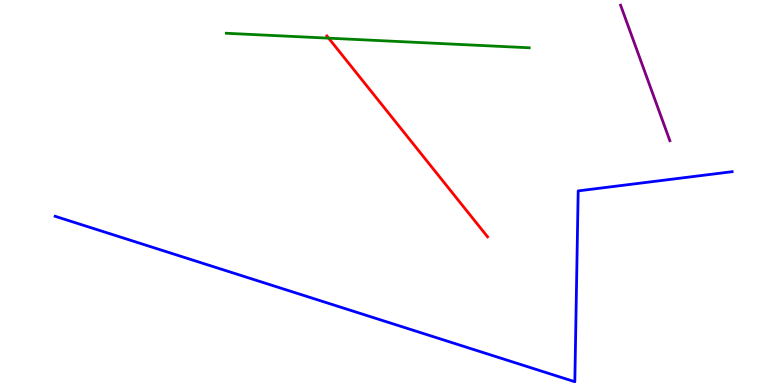[{'lines': ['blue', 'red'], 'intersections': []}, {'lines': ['green', 'red'], 'intersections': [{'x': 4.24, 'y': 9.01}]}, {'lines': ['purple', 'red'], 'intersections': []}, {'lines': ['blue', 'green'], 'intersections': []}, {'lines': ['blue', 'purple'], 'intersections': []}, {'lines': ['green', 'purple'], 'intersections': []}]